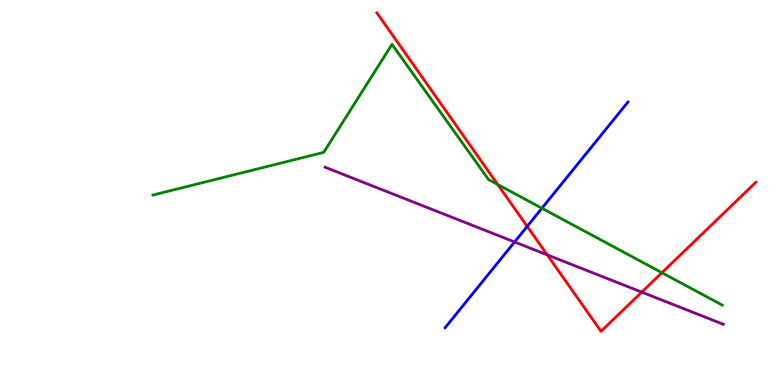[{'lines': ['blue', 'red'], 'intersections': [{'x': 6.8, 'y': 4.12}]}, {'lines': ['green', 'red'], 'intersections': [{'x': 6.42, 'y': 5.21}, {'x': 8.54, 'y': 2.92}]}, {'lines': ['purple', 'red'], 'intersections': [{'x': 7.06, 'y': 3.38}, {'x': 8.28, 'y': 2.41}]}, {'lines': ['blue', 'green'], 'intersections': [{'x': 6.99, 'y': 4.59}]}, {'lines': ['blue', 'purple'], 'intersections': [{'x': 6.64, 'y': 3.72}]}, {'lines': ['green', 'purple'], 'intersections': []}]